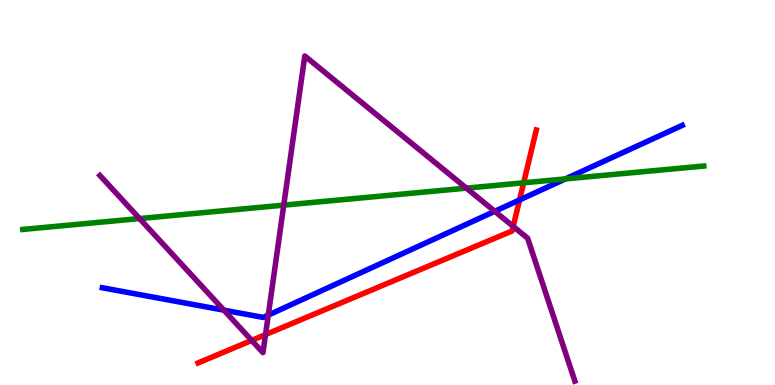[{'lines': ['blue', 'red'], 'intersections': [{'x': 6.7, 'y': 4.81}]}, {'lines': ['green', 'red'], 'intersections': [{'x': 6.76, 'y': 5.25}]}, {'lines': ['purple', 'red'], 'intersections': [{'x': 3.25, 'y': 1.16}, {'x': 3.43, 'y': 1.31}, {'x': 6.62, 'y': 4.12}]}, {'lines': ['blue', 'green'], 'intersections': [{'x': 7.3, 'y': 5.35}]}, {'lines': ['blue', 'purple'], 'intersections': [{'x': 2.89, 'y': 1.94}, {'x': 3.46, 'y': 1.81}, {'x': 6.38, 'y': 4.51}]}, {'lines': ['green', 'purple'], 'intersections': [{'x': 1.8, 'y': 4.32}, {'x': 3.66, 'y': 4.67}, {'x': 6.02, 'y': 5.11}]}]